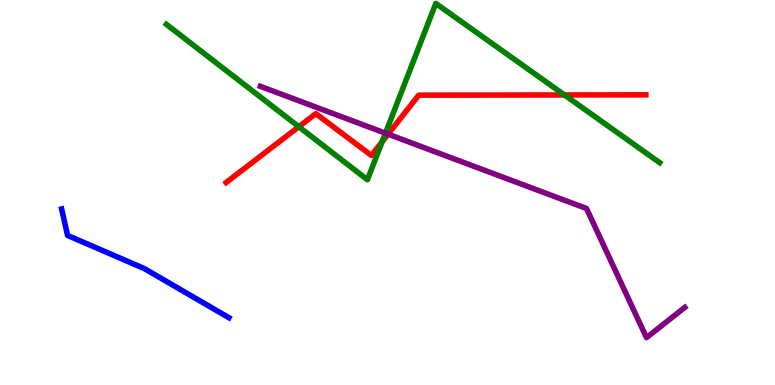[{'lines': ['blue', 'red'], 'intersections': []}, {'lines': ['green', 'red'], 'intersections': [{'x': 3.86, 'y': 6.71}, {'x': 4.93, 'y': 6.32}, {'x': 7.28, 'y': 7.53}]}, {'lines': ['purple', 'red'], 'intersections': [{'x': 5.01, 'y': 6.51}]}, {'lines': ['blue', 'green'], 'intersections': []}, {'lines': ['blue', 'purple'], 'intersections': []}, {'lines': ['green', 'purple'], 'intersections': [{'x': 4.97, 'y': 6.54}]}]